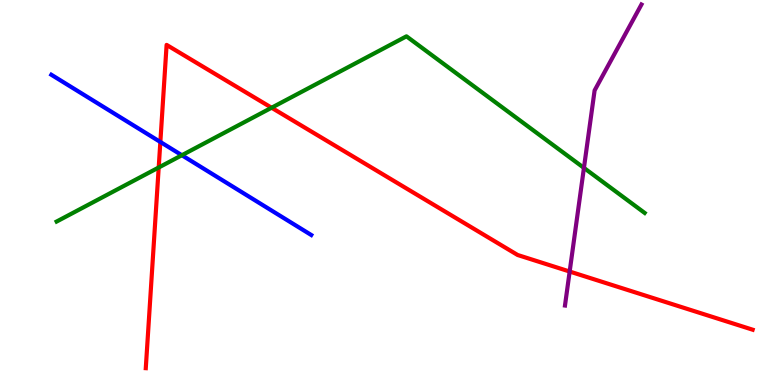[{'lines': ['blue', 'red'], 'intersections': [{'x': 2.07, 'y': 6.31}]}, {'lines': ['green', 'red'], 'intersections': [{'x': 2.05, 'y': 5.65}, {'x': 3.5, 'y': 7.2}]}, {'lines': ['purple', 'red'], 'intersections': [{'x': 7.35, 'y': 2.95}]}, {'lines': ['blue', 'green'], 'intersections': [{'x': 2.35, 'y': 5.97}]}, {'lines': ['blue', 'purple'], 'intersections': []}, {'lines': ['green', 'purple'], 'intersections': [{'x': 7.53, 'y': 5.64}]}]